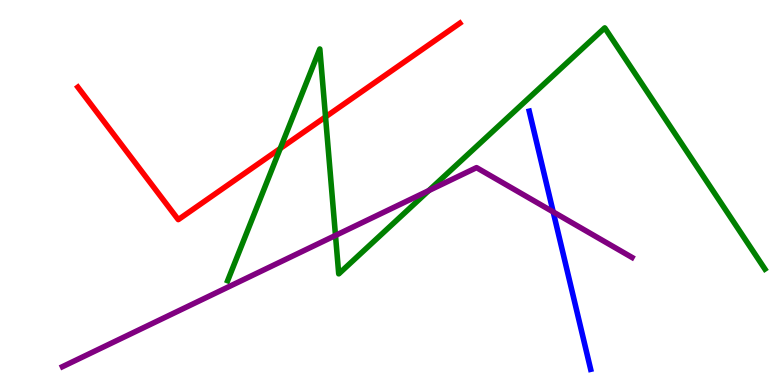[{'lines': ['blue', 'red'], 'intersections': []}, {'lines': ['green', 'red'], 'intersections': [{'x': 3.62, 'y': 6.14}, {'x': 4.2, 'y': 6.96}]}, {'lines': ['purple', 'red'], 'intersections': []}, {'lines': ['blue', 'green'], 'intersections': []}, {'lines': ['blue', 'purple'], 'intersections': [{'x': 7.14, 'y': 4.5}]}, {'lines': ['green', 'purple'], 'intersections': [{'x': 4.33, 'y': 3.88}, {'x': 5.53, 'y': 5.05}]}]